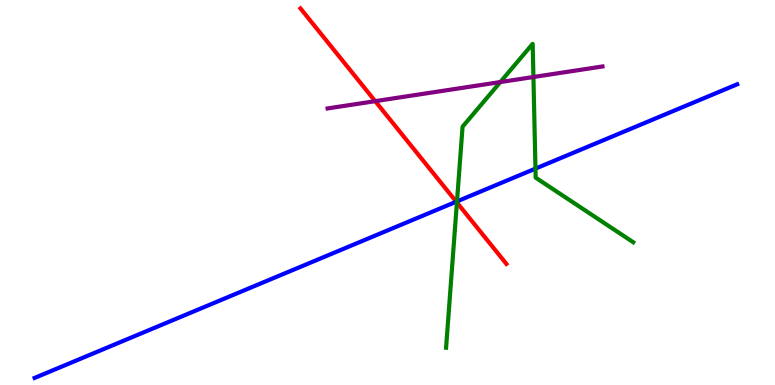[{'lines': ['blue', 'red'], 'intersections': [{'x': 5.89, 'y': 4.76}]}, {'lines': ['green', 'red'], 'intersections': [{'x': 5.9, 'y': 4.74}]}, {'lines': ['purple', 'red'], 'intersections': [{'x': 4.84, 'y': 7.37}]}, {'lines': ['blue', 'green'], 'intersections': [{'x': 5.9, 'y': 4.77}, {'x': 6.91, 'y': 5.62}]}, {'lines': ['blue', 'purple'], 'intersections': []}, {'lines': ['green', 'purple'], 'intersections': [{'x': 6.46, 'y': 7.87}, {'x': 6.88, 'y': 8.0}]}]